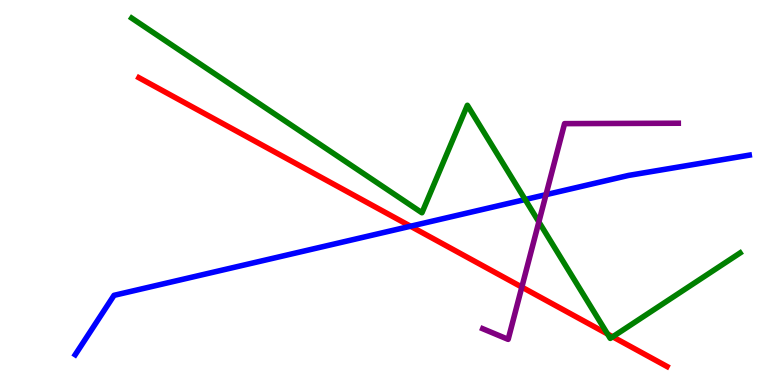[{'lines': ['blue', 'red'], 'intersections': [{'x': 5.3, 'y': 4.12}]}, {'lines': ['green', 'red'], 'intersections': [{'x': 7.84, 'y': 1.33}, {'x': 7.91, 'y': 1.25}]}, {'lines': ['purple', 'red'], 'intersections': [{'x': 6.73, 'y': 2.54}]}, {'lines': ['blue', 'green'], 'intersections': [{'x': 6.78, 'y': 4.82}]}, {'lines': ['blue', 'purple'], 'intersections': [{'x': 7.05, 'y': 4.94}]}, {'lines': ['green', 'purple'], 'intersections': [{'x': 6.95, 'y': 4.24}]}]